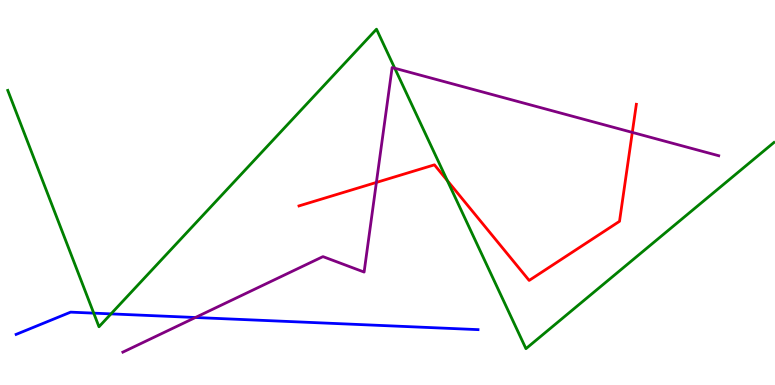[{'lines': ['blue', 'red'], 'intersections': []}, {'lines': ['green', 'red'], 'intersections': [{'x': 5.77, 'y': 5.31}]}, {'lines': ['purple', 'red'], 'intersections': [{'x': 4.86, 'y': 5.26}, {'x': 8.16, 'y': 6.56}]}, {'lines': ['blue', 'green'], 'intersections': [{'x': 1.21, 'y': 1.87}, {'x': 1.43, 'y': 1.85}]}, {'lines': ['blue', 'purple'], 'intersections': [{'x': 2.52, 'y': 1.75}]}, {'lines': ['green', 'purple'], 'intersections': [{'x': 5.09, 'y': 8.23}]}]